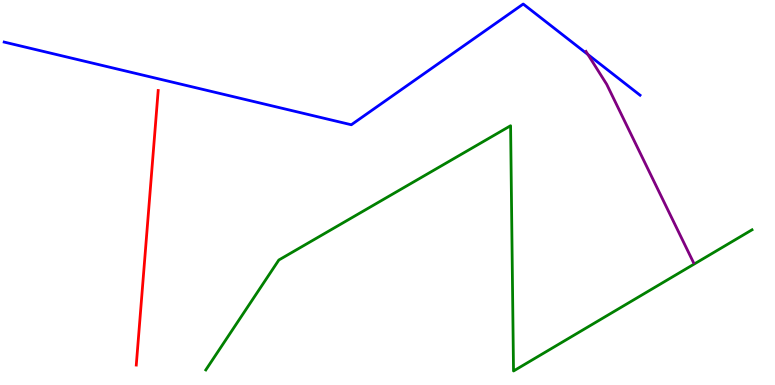[{'lines': ['blue', 'red'], 'intersections': []}, {'lines': ['green', 'red'], 'intersections': []}, {'lines': ['purple', 'red'], 'intersections': []}, {'lines': ['blue', 'green'], 'intersections': []}, {'lines': ['blue', 'purple'], 'intersections': [{'x': 7.59, 'y': 8.58}]}, {'lines': ['green', 'purple'], 'intersections': []}]